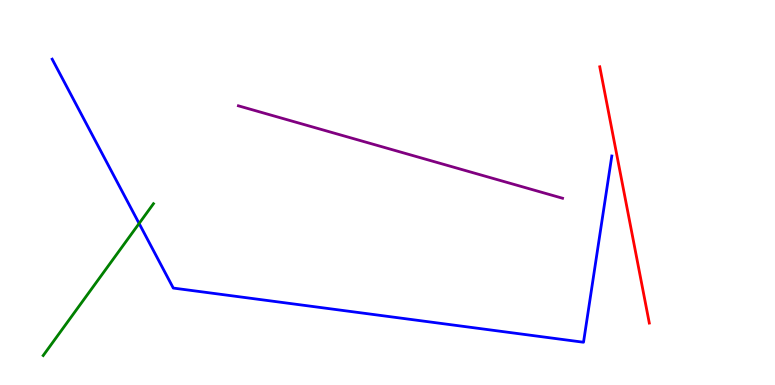[{'lines': ['blue', 'red'], 'intersections': []}, {'lines': ['green', 'red'], 'intersections': []}, {'lines': ['purple', 'red'], 'intersections': []}, {'lines': ['blue', 'green'], 'intersections': [{'x': 1.79, 'y': 4.2}]}, {'lines': ['blue', 'purple'], 'intersections': []}, {'lines': ['green', 'purple'], 'intersections': []}]